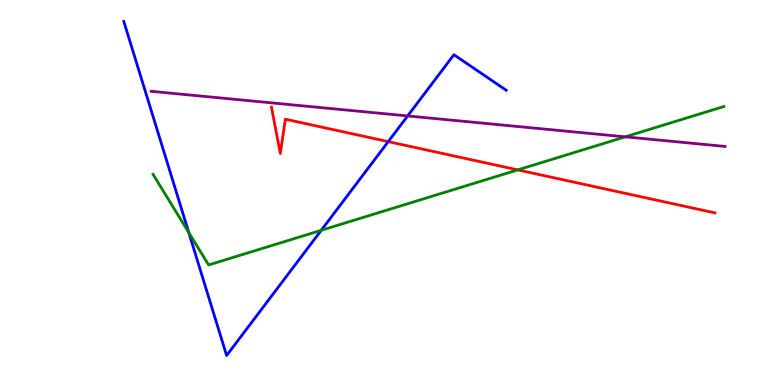[{'lines': ['blue', 'red'], 'intersections': [{'x': 5.01, 'y': 6.32}]}, {'lines': ['green', 'red'], 'intersections': [{'x': 6.68, 'y': 5.59}]}, {'lines': ['purple', 'red'], 'intersections': []}, {'lines': ['blue', 'green'], 'intersections': [{'x': 2.44, 'y': 3.96}, {'x': 4.14, 'y': 4.02}]}, {'lines': ['blue', 'purple'], 'intersections': [{'x': 5.26, 'y': 6.99}]}, {'lines': ['green', 'purple'], 'intersections': [{'x': 8.07, 'y': 6.45}]}]